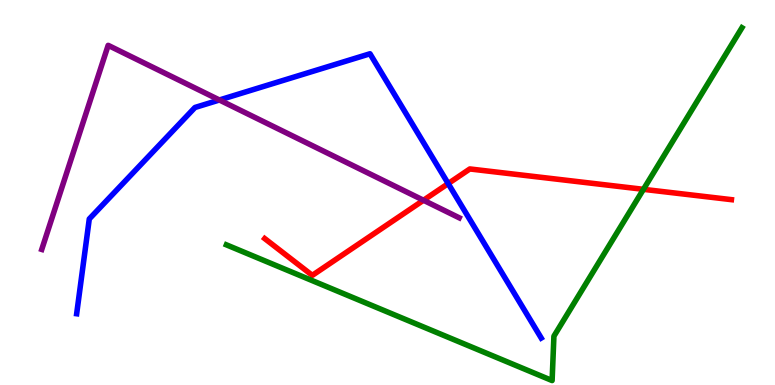[{'lines': ['blue', 'red'], 'intersections': [{'x': 5.78, 'y': 5.23}]}, {'lines': ['green', 'red'], 'intersections': [{'x': 8.3, 'y': 5.08}]}, {'lines': ['purple', 'red'], 'intersections': [{'x': 5.46, 'y': 4.8}]}, {'lines': ['blue', 'green'], 'intersections': []}, {'lines': ['blue', 'purple'], 'intersections': [{'x': 2.83, 'y': 7.4}]}, {'lines': ['green', 'purple'], 'intersections': []}]